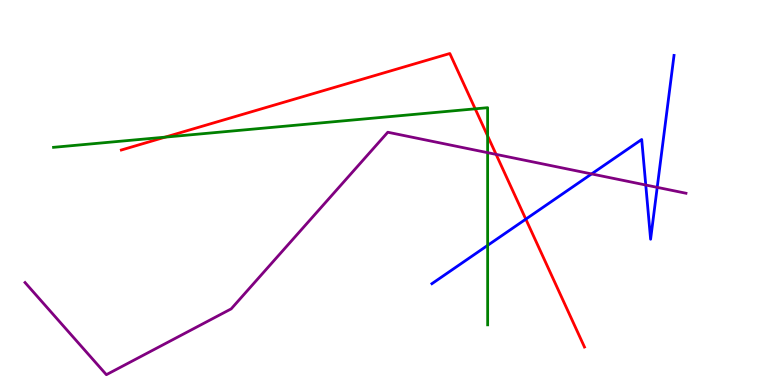[{'lines': ['blue', 'red'], 'intersections': [{'x': 6.78, 'y': 4.31}]}, {'lines': ['green', 'red'], 'intersections': [{'x': 2.13, 'y': 6.44}, {'x': 6.13, 'y': 7.17}, {'x': 6.29, 'y': 6.47}]}, {'lines': ['purple', 'red'], 'intersections': [{'x': 6.4, 'y': 5.99}]}, {'lines': ['blue', 'green'], 'intersections': [{'x': 6.29, 'y': 3.63}]}, {'lines': ['blue', 'purple'], 'intersections': [{'x': 7.63, 'y': 5.48}, {'x': 8.33, 'y': 5.19}, {'x': 8.48, 'y': 5.13}]}, {'lines': ['green', 'purple'], 'intersections': [{'x': 6.29, 'y': 6.03}]}]